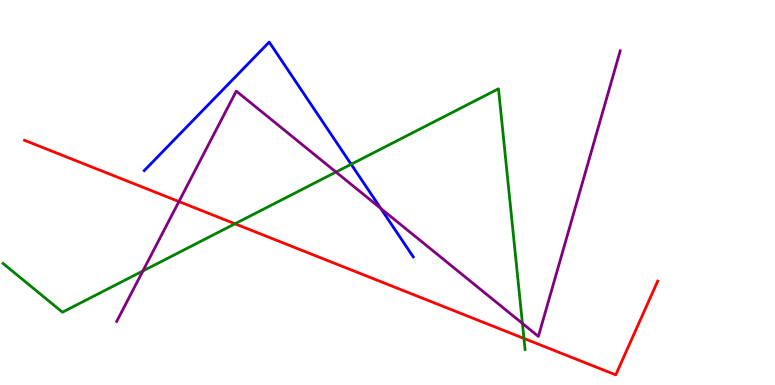[{'lines': ['blue', 'red'], 'intersections': []}, {'lines': ['green', 'red'], 'intersections': [{'x': 3.03, 'y': 4.19}, {'x': 6.76, 'y': 1.21}]}, {'lines': ['purple', 'red'], 'intersections': [{'x': 2.31, 'y': 4.76}]}, {'lines': ['blue', 'green'], 'intersections': [{'x': 4.53, 'y': 5.73}]}, {'lines': ['blue', 'purple'], 'intersections': [{'x': 4.91, 'y': 4.59}]}, {'lines': ['green', 'purple'], 'intersections': [{'x': 1.84, 'y': 2.96}, {'x': 4.34, 'y': 5.53}, {'x': 6.74, 'y': 1.6}]}]